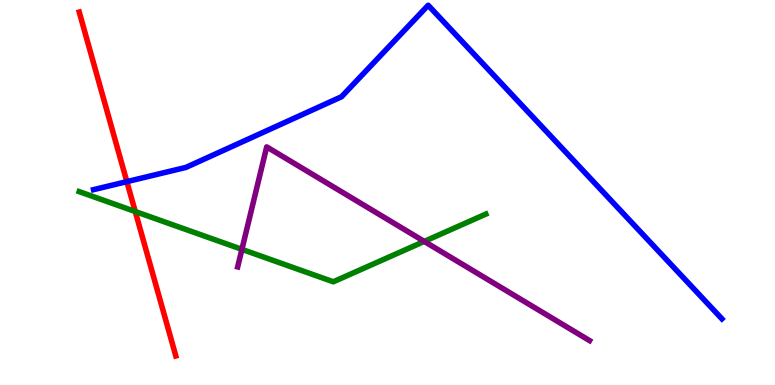[{'lines': ['blue', 'red'], 'intersections': [{'x': 1.64, 'y': 5.28}]}, {'lines': ['green', 'red'], 'intersections': [{'x': 1.75, 'y': 4.51}]}, {'lines': ['purple', 'red'], 'intersections': []}, {'lines': ['blue', 'green'], 'intersections': []}, {'lines': ['blue', 'purple'], 'intersections': []}, {'lines': ['green', 'purple'], 'intersections': [{'x': 3.12, 'y': 3.52}, {'x': 5.47, 'y': 3.73}]}]